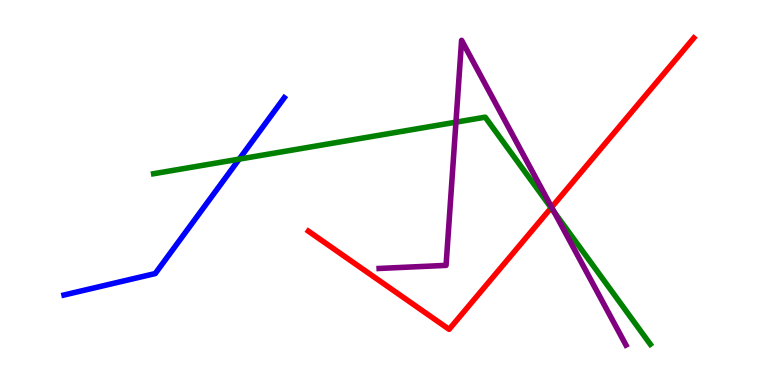[{'lines': ['blue', 'red'], 'intersections': []}, {'lines': ['green', 'red'], 'intersections': [{'x': 7.11, 'y': 4.6}]}, {'lines': ['purple', 'red'], 'intersections': [{'x': 7.12, 'y': 4.62}]}, {'lines': ['blue', 'green'], 'intersections': [{'x': 3.09, 'y': 5.87}]}, {'lines': ['blue', 'purple'], 'intersections': []}, {'lines': ['green', 'purple'], 'intersections': [{'x': 5.88, 'y': 6.83}, {'x': 7.15, 'y': 4.49}]}]